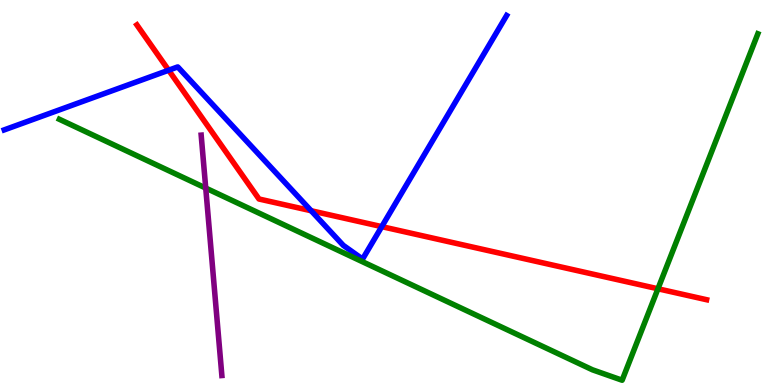[{'lines': ['blue', 'red'], 'intersections': [{'x': 2.18, 'y': 8.18}, {'x': 4.01, 'y': 4.53}, {'x': 4.93, 'y': 4.11}]}, {'lines': ['green', 'red'], 'intersections': [{'x': 8.49, 'y': 2.5}]}, {'lines': ['purple', 'red'], 'intersections': []}, {'lines': ['blue', 'green'], 'intersections': []}, {'lines': ['blue', 'purple'], 'intersections': []}, {'lines': ['green', 'purple'], 'intersections': [{'x': 2.65, 'y': 5.12}]}]